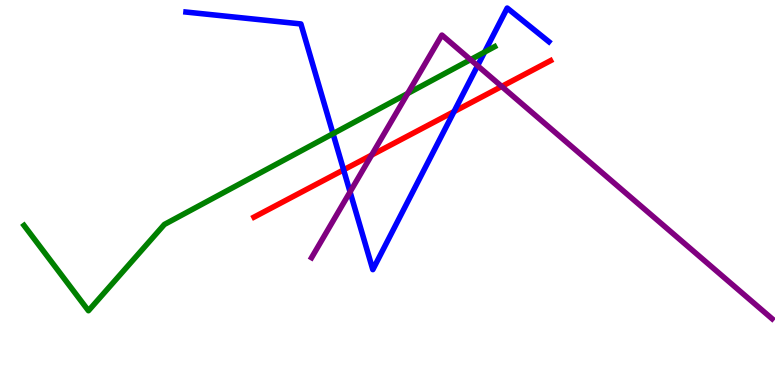[{'lines': ['blue', 'red'], 'intersections': [{'x': 4.43, 'y': 5.59}, {'x': 5.86, 'y': 7.1}]}, {'lines': ['green', 'red'], 'intersections': []}, {'lines': ['purple', 'red'], 'intersections': [{'x': 4.8, 'y': 5.97}, {'x': 6.47, 'y': 7.75}]}, {'lines': ['blue', 'green'], 'intersections': [{'x': 4.3, 'y': 6.53}, {'x': 6.25, 'y': 8.65}]}, {'lines': ['blue', 'purple'], 'intersections': [{'x': 4.52, 'y': 5.02}, {'x': 6.16, 'y': 8.29}]}, {'lines': ['green', 'purple'], 'intersections': [{'x': 5.26, 'y': 7.57}, {'x': 6.07, 'y': 8.45}]}]